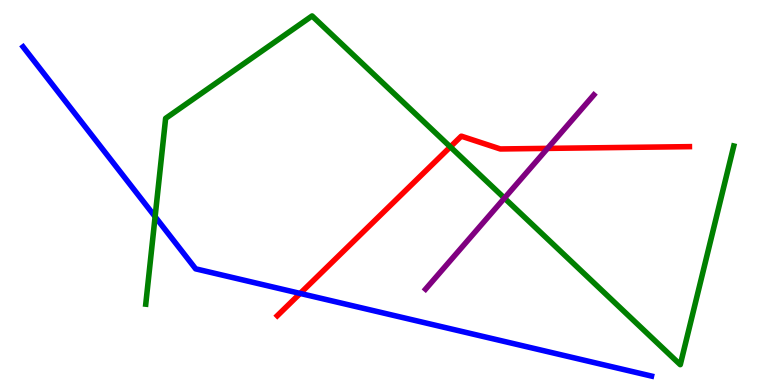[{'lines': ['blue', 'red'], 'intersections': [{'x': 3.87, 'y': 2.38}]}, {'lines': ['green', 'red'], 'intersections': [{'x': 5.81, 'y': 6.18}]}, {'lines': ['purple', 'red'], 'intersections': [{'x': 7.06, 'y': 6.15}]}, {'lines': ['blue', 'green'], 'intersections': [{'x': 2.0, 'y': 4.37}]}, {'lines': ['blue', 'purple'], 'intersections': []}, {'lines': ['green', 'purple'], 'intersections': [{'x': 6.51, 'y': 4.85}]}]